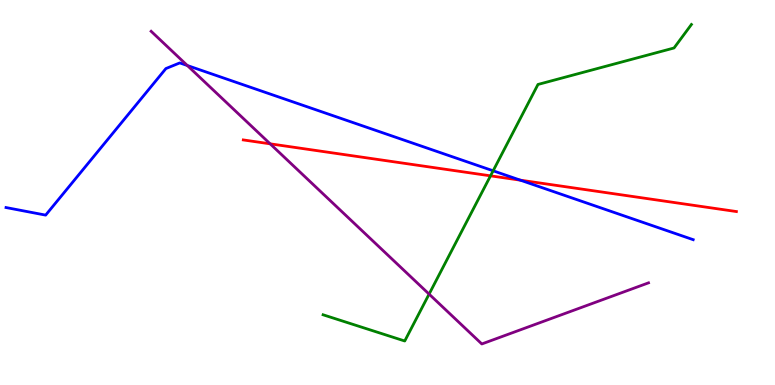[{'lines': ['blue', 'red'], 'intersections': [{'x': 6.71, 'y': 5.32}]}, {'lines': ['green', 'red'], 'intersections': [{'x': 6.33, 'y': 5.43}]}, {'lines': ['purple', 'red'], 'intersections': [{'x': 3.49, 'y': 6.26}]}, {'lines': ['blue', 'green'], 'intersections': [{'x': 6.36, 'y': 5.56}]}, {'lines': ['blue', 'purple'], 'intersections': [{'x': 2.42, 'y': 8.3}]}, {'lines': ['green', 'purple'], 'intersections': [{'x': 5.54, 'y': 2.36}]}]